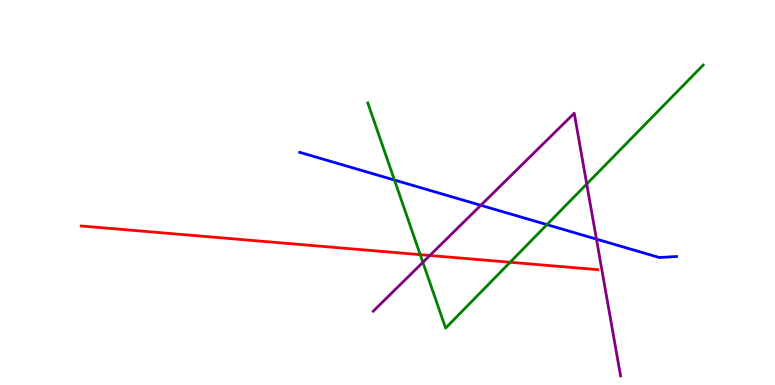[{'lines': ['blue', 'red'], 'intersections': []}, {'lines': ['green', 'red'], 'intersections': [{'x': 5.42, 'y': 3.39}, {'x': 6.58, 'y': 3.19}]}, {'lines': ['purple', 'red'], 'intersections': [{'x': 5.55, 'y': 3.36}]}, {'lines': ['blue', 'green'], 'intersections': [{'x': 5.09, 'y': 5.32}, {'x': 7.06, 'y': 4.17}]}, {'lines': ['blue', 'purple'], 'intersections': [{'x': 6.2, 'y': 4.67}, {'x': 7.7, 'y': 3.79}]}, {'lines': ['green', 'purple'], 'intersections': [{'x': 5.46, 'y': 3.19}, {'x': 7.57, 'y': 5.22}]}]